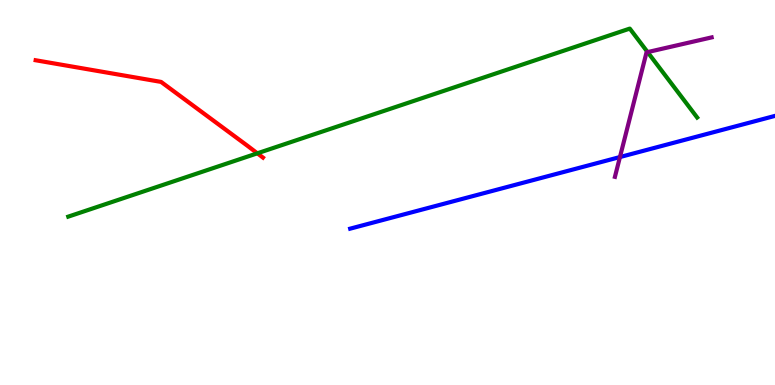[{'lines': ['blue', 'red'], 'intersections': []}, {'lines': ['green', 'red'], 'intersections': [{'x': 3.32, 'y': 6.02}]}, {'lines': ['purple', 'red'], 'intersections': []}, {'lines': ['blue', 'green'], 'intersections': []}, {'lines': ['blue', 'purple'], 'intersections': [{'x': 8.0, 'y': 5.92}]}, {'lines': ['green', 'purple'], 'intersections': [{'x': 8.36, 'y': 8.65}]}]